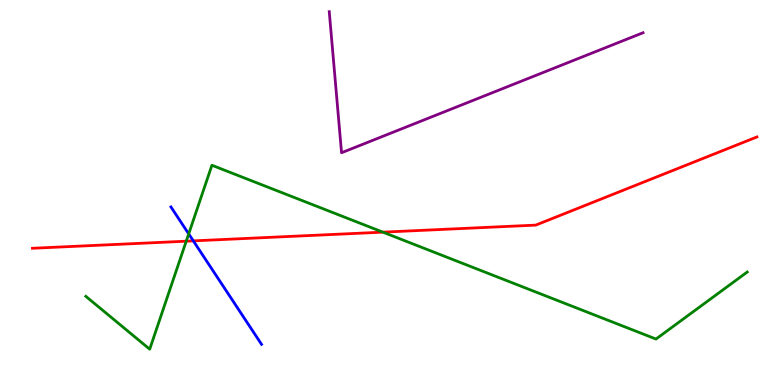[{'lines': ['blue', 'red'], 'intersections': [{'x': 2.49, 'y': 3.74}]}, {'lines': ['green', 'red'], 'intersections': [{'x': 2.4, 'y': 3.74}, {'x': 4.94, 'y': 3.97}]}, {'lines': ['purple', 'red'], 'intersections': []}, {'lines': ['blue', 'green'], 'intersections': [{'x': 2.43, 'y': 3.93}]}, {'lines': ['blue', 'purple'], 'intersections': []}, {'lines': ['green', 'purple'], 'intersections': []}]